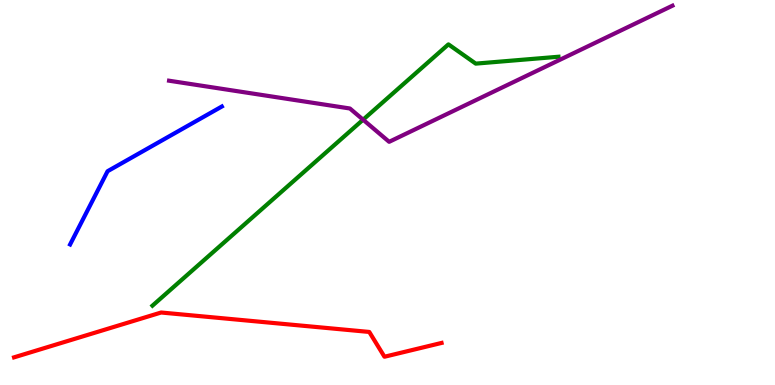[{'lines': ['blue', 'red'], 'intersections': []}, {'lines': ['green', 'red'], 'intersections': []}, {'lines': ['purple', 'red'], 'intersections': []}, {'lines': ['blue', 'green'], 'intersections': []}, {'lines': ['blue', 'purple'], 'intersections': []}, {'lines': ['green', 'purple'], 'intersections': [{'x': 4.69, 'y': 6.89}]}]